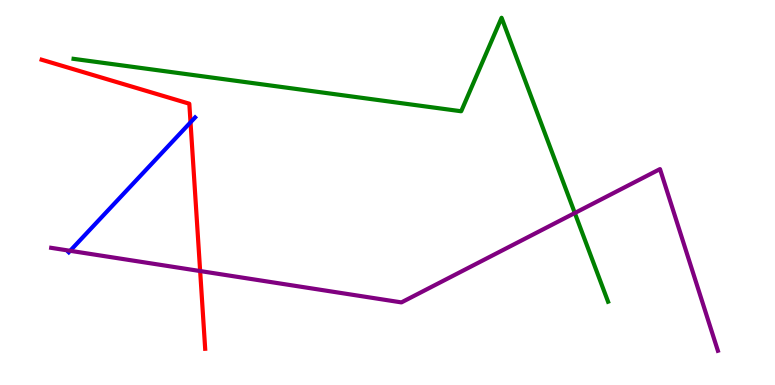[{'lines': ['blue', 'red'], 'intersections': [{'x': 2.46, 'y': 6.82}]}, {'lines': ['green', 'red'], 'intersections': []}, {'lines': ['purple', 'red'], 'intersections': [{'x': 2.58, 'y': 2.96}]}, {'lines': ['blue', 'green'], 'intersections': []}, {'lines': ['blue', 'purple'], 'intersections': [{'x': 0.905, 'y': 3.49}]}, {'lines': ['green', 'purple'], 'intersections': [{'x': 7.42, 'y': 4.47}]}]